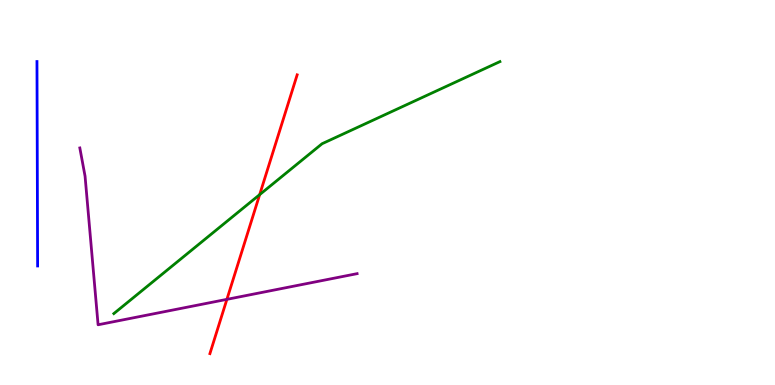[{'lines': ['blue', 'red'], 'intersections': []}, {'lines': ['green', 'red'], 'intersections': [{'x': 3.35, 'y': 4.94}]}, {'lines': ['purple', 'red'], 'intersections': [{'x': 2.93, 'y': 2.22}]}, {'lines': ['blue', 'green'], 'intersections': []}, {'lines': ['blue', 'purple'], 'intersections': []}, {'lines': ['green', 'purple'], 'intersections': []}]